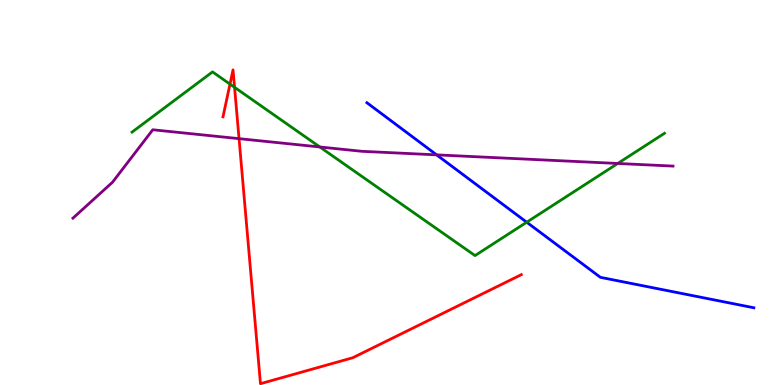[{'lines': ['blue', 'red'], 'intersections': []}, {'lines': ['green', 'red'], 'intersections': [{'x': 2.97, 'y': 7.82}, {'x': 3.03, 'y': 7.73}]}, {'lines': ['purple', 'red'], 'intersections': [{'x': 3.08, 'y': 6.4}]}, {'lines': ['blue', 'green'], 'intersections': [{'x': 6.8, 'y': 4.23}]}, {'lines': ['blue', 'purple'], 'intersections': [{'x': 5.63, 'y': 5.98}]}, {'lines': ['green', 'purple'], 'intersections': [{'x': 4.13, 'y': 6.18}, {'x': 7.97, 'y': 5.75}]}]